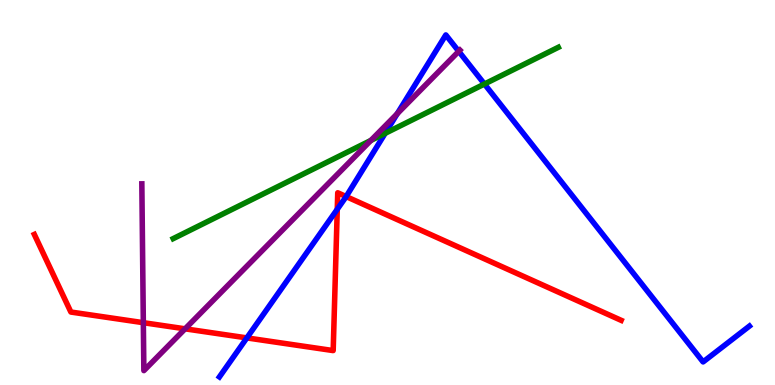[{'lines': ['blue', 'red'], 'intersections': [{'x': 3.19, 'y': 1.22}, {'x': 4.35, 'y': 4.56}, {'x': 4.47, 'y': 4.89}]}, {'lines': ['green', 'red'], 'intersections': []}, {'lines': ['purple', 'red'], 'intersections': [{'x': 1.85, 'y': 1.62}, {'x': 2.39, 'y': 1.46}]}, {'lines': ['blue', 'green'], 'intersections': [{'x': 4.97, 'y': 6.54}, {'x': 6.25, 'y': 7.82}]}, {'lines': ['blue', 'purple'], 'intersections': [{'x': 5.13, 'y': 7.05}, {'x': 5.92, 'y': 8.67}]}, {'lines': ['green', 'purple'], 'intersections': [{'x': 4.79, 'y': 6.35}]}]